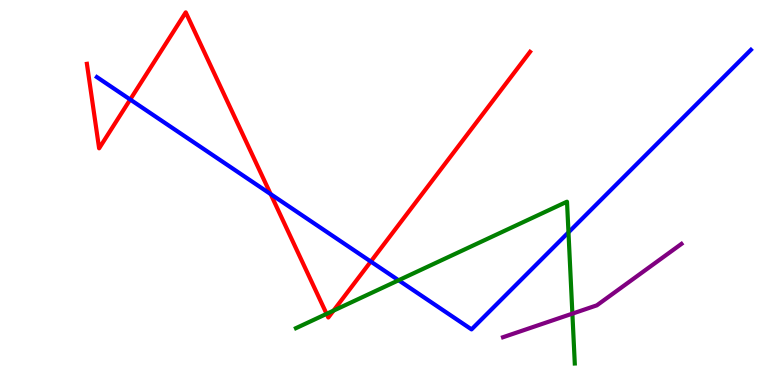[{'lines': ['blue', 'red'], 'intersections': [{'x': 1.68, 'y': 7.41}, {'x': 3.49, 'y': 4.96}, {'x': 4.78, 'y': 3.21}]}, {'lines': ['green', 'red'], 'intersections': [{'x': 4.21, 'y': 1.85}, {'x': 4.3, 'y': 1.93}]}, {'lines': ['purple', 'red'], 'intersections': []}, {'lines': ['blue', 'green'], 'intersections': [{'x': 5.14, 'y': 2.72}, {'x': 7.34, 'y': 3.96}]}, {'lines': ['blue', 'purple'], 'intersections': []}, {'lines': ['green', 'purple'], 'intersections': [{'x': 7.39, 'y': 1.85}]}]